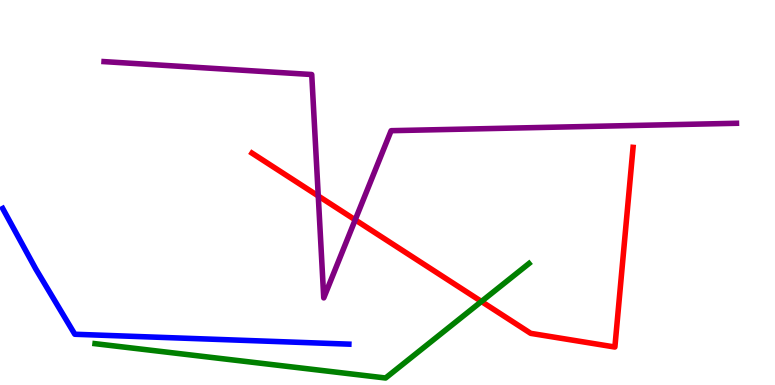[{'lines': ['blue', 'red'], 'intersections': []}, {'lines': ['green', 'red'], 'intersections': [{'x': 6.21, 'y': 2.17}]}, {'lines': ['purple', 'red'], 'intersections': [{'x': 4.11, 'y': 4.91}, {'x': 4.58, 'y': 4.29}]}, {'lines': ['blue', 'green'], 'intersections': []}, {'lines': ['blue', 'purple'], 'intersections': []}, {'lines': ['green', 'purple'], 'intersections': []}]